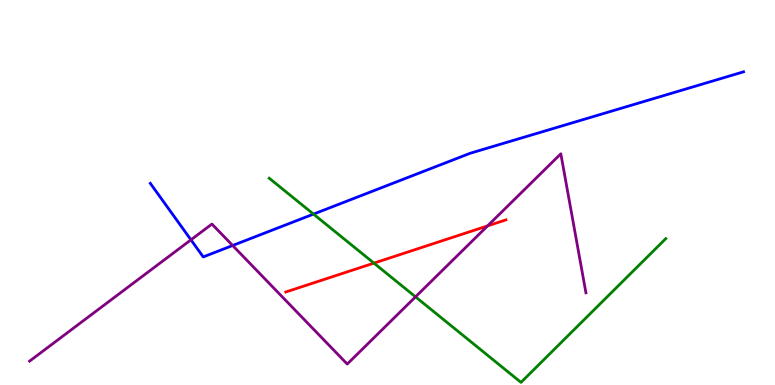[{'lines': ['blue', 'red'], 'intersections': []}, {'lines': ['green', 'red'], 'intersections': [{'x': 4.82, 'y': 3.17}]}, {'lines': ['purple', 'red'], 'intersections': [{'x': 6.29, 'y': 4.13}]}, {'lines': ['blue', 'green'], 'intersections': [{'x': 4.05, 'y': 4.44}]}, {'lines': ['blue', 'purple'], 'intersections': [{'x': 2.46, 'y': 3.77}, {'x': 3.0, 'y': 3.62}]}, {'lines': ['green', 'purple'], 'intersections': [{'x': 5.36, 'y': 2.29}]}]